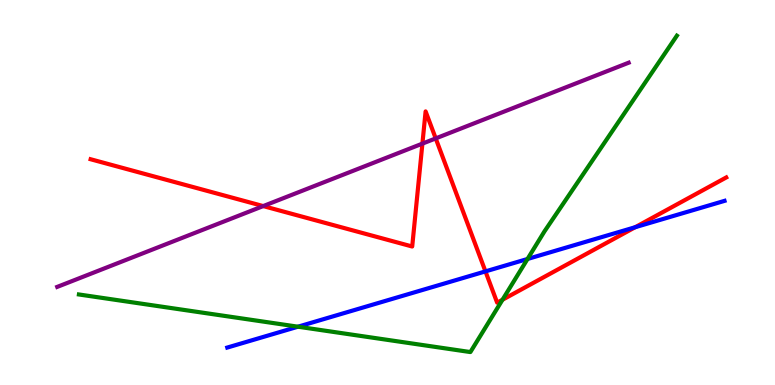[{'lines': ['blue', 'red'], 'intersections': [{'x': 6.26, 'y': 2.95}, {'x': 8.2, 'y': 4.1}]}, {'lines': ['green', 'red'], 'intersections': [{'x': 6.48, 'y': 2.21}]}, {'lines': ['purple', 'red'], 'intersections': [{'x': 3.4, 'y': 4.65}, {'x': 5.45, 'y': 6.27}, {'x': 5.62, 'y': 6.41}]}, {'lines': ['blue', 'green'], 'intersections': [{'x': 3.84, 'y': 1.51}, {'x': 6.81, 'y': 3.27}]}, {'lines': ['blue', 'purple'], 'intersections': []}, {'lines': ['green', 'purple'], 'intersections': []}]